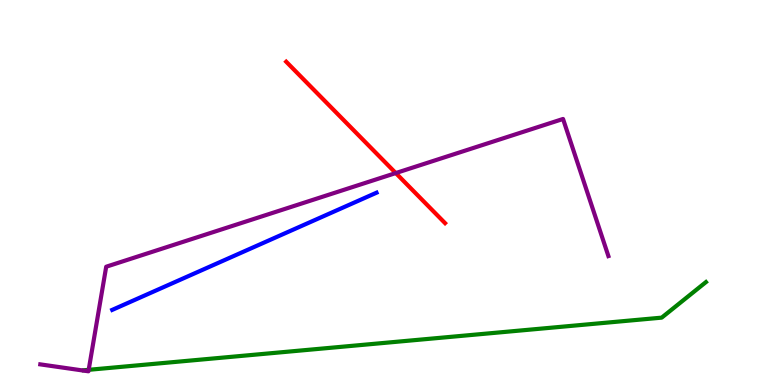[{'lines': ['blue', 'red'], 'intersections': []}, {'lines': ['green', 'red'], 'intersections': []}, {'lines': ['purple', 'red'], 'intersections': [{'x': 5.11, 'y': 5.5}]}, {'lines': ['blue', 'green'], 'intersections': []}, {'lines': ['blue', 'purple'], 'intersections': []}, {'lines': ['green', 'purple'], 'intersections': [{'x': 1.14, 'y': 0.394}]}]